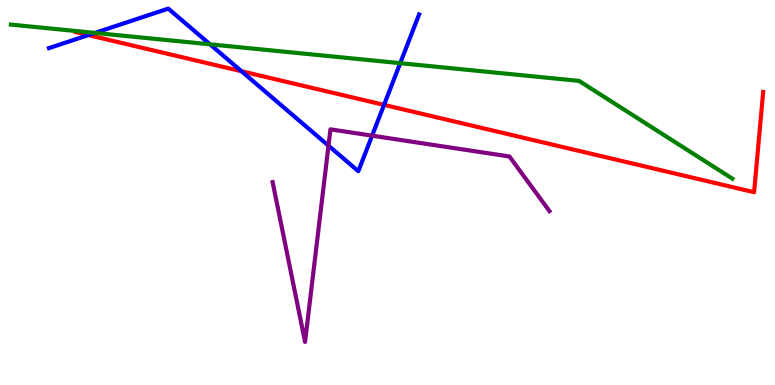[{'lines': ['blue', 'red'], 'intersections': [{'x': 1.14, 'y': 9.09}, {'x': 3.12, 'y': 8.15}, {'x': 4.96, 'y': 7.28}]}, {'lines': ['green', 'red'], 'intersections': []}, {'lines': ['purple', 'red'], 'intersections': []}, {'lines': ['blue', 'green'], 'intersections': [{'x': 1.22, 'y': 9.14}, {'x': 2.71, 'y': 8.85}, {'x': 5.16, 'y': 8.36}]}, {'lines': ['blue', 'purple'], 'intersections': [{'x': 4.24, 'y': 6.22}, {'x': 4.8, 'y': 6.48}]}, {'lines': ['green', 'purple'], 'intersections': []}]